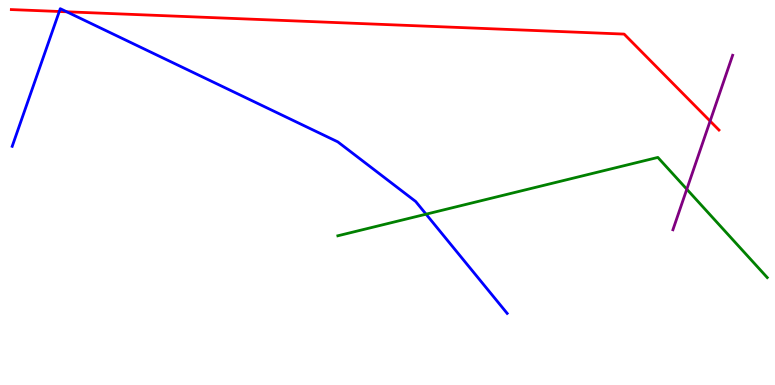[{'lines': ['blue', 'red'], 'intersections': [{'x': 0.765, 'y': 9.7}, {'x': 0.861, 'y': 9.69}]}, {'lines': ['green', 'red'], 'intersections': []}, {'lines': ['purple', 'red'], 'intersections': [{'x': 9.16, 'y': 6.85}]}, {'lines': ['blue', 'green'], 'intersections': [{'x': 5.5, 'y': 4.44}]}, {'lines': ['blue', 'purple'], 'intersections': []}, {'lines': ['green', 'purple'], 'intersections': [{'x': 8.86, 'y': 5.09}]}]